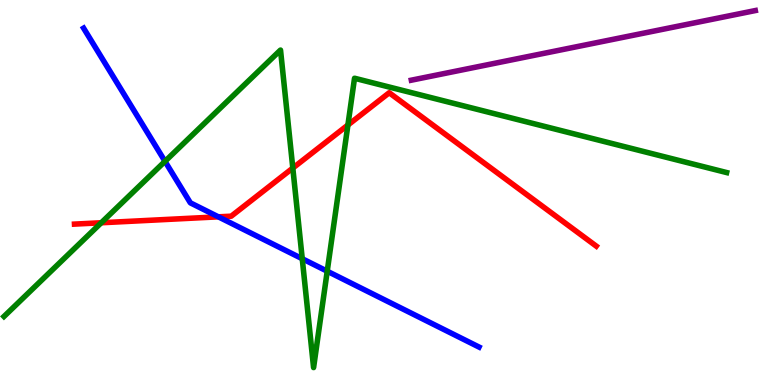[{'lines': ['blue', 'red'], 'intersections': [{'x': 2.82, 'y': 4.37}]}, {'lines': ['green', 'red'], 'intersections': [{'x': 1.31, 'y': 4.21}, {'x': 3.78, 'y': 5.63}, {'x': 4.49, 'y': 6.75}]}, {'lines': ['purple', 'red'], 'intersections': []}, {'lines': ['blue', 'green'], 'intersections': [{'x': 2.13, 'y': 5.81}, {'x': 3.9, 'y': 3.28}, {'x': 4.22, 'y': 2.96}]}, {'lines': ['blue', 'purple'], 'intersections': []}, {'lines': ['green', 'purple'], 'intersections': []}]